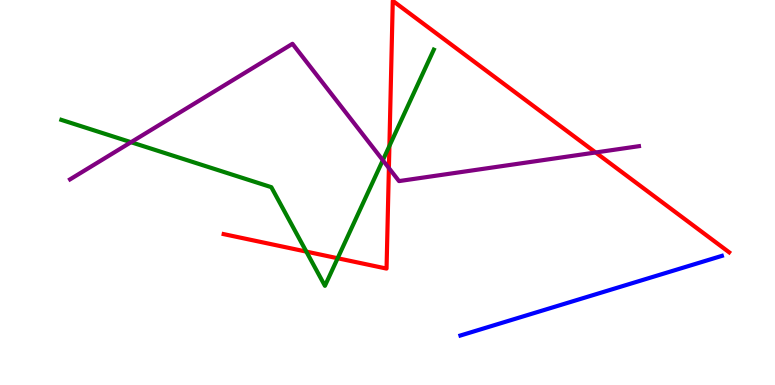[{'lines': ['blue', 'red'], 'intersections': []}, {'lines': ['green', 'red'], 'intersections': [{'x': 3.95, 'y': 3.46}, {'x': 4.36, 'y': 3.29}, {'x': 5.02, 'y': 6.21}]}, {'lines': ['purple', 'red'], 'intersections': [{'x': 5.02, 'y': 5.64}, {'x': 7.69, 'y': 6.04}]}, {'lines': ['blue', 'green'], 'intersections': []}, {'lines': ['blue', 'purple'], 'intersections': []}, {'lines': ['green', 'purple'], 'intersections': [{'x': 1.69, 'y': 6.31}, {'x': 4.94, 'y': 5.84}]}]